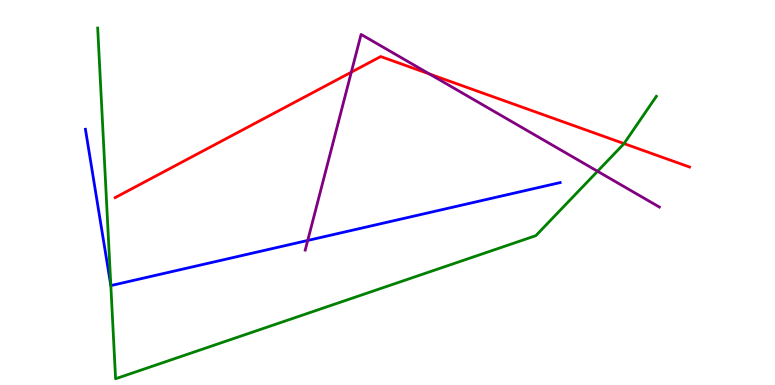[{'lines': ['blue', 'red'], 'intersections': []}, {'lines': ['green', 'red'], 'intersections': [{'x': 8.05, 'y': 6.27}]}, {'lines': ['purple', 'red'], 'intersections': [{'x': 4.53, 'y': 8.13}, {'x': 5.54, 'y': 8.08}]}, {'lines': ['blue', 'green'], 'intersections': [{'x': 1.43, 'y': 2.58}]}, {'lines': ['blue', 'purple'], 'intersections': [{'x': 3.97, 'y': 3.75}]}, {'lines': ['green', 'purple'], 'intersections': [{'x': 7.71, 'y': 5.55}]}]